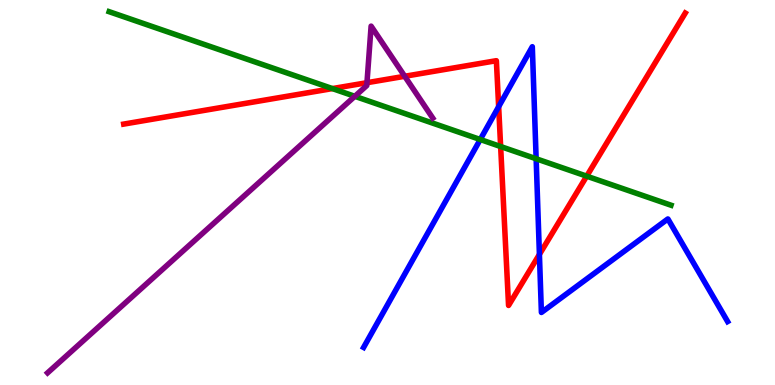[{'lines': ['blue', 'red'], 'intersections': [{'x': 6.43, 'y': 7.23}, {'x': 6.96, 'y': 3.39}]}, {'lines': ['green', 'red'], 'intersections': [{'x': 4.29, 'y': 7.7}, {'x': 6.46, 'y': 6.19}, {'x': 7.57, 'y': 5.42}]}, {'lines': ['purple', 'red'], 'intersections': [{'x': 4.74, 'y': 7.85}, {'x': 5.22, 'y': 8.02}]}, {'lines': ['blue', 'green'], 'intersections': [{'x': 6.2, 'y': 6.38}, {'x': 6.92, 'y': 5.88}]}, {'lines': ['blue', 'purple'], 'intersections': []}, {'lines': ['green', 'purple'], 'intersections': [{'x': 4.58, 'y': 7.5}]}]